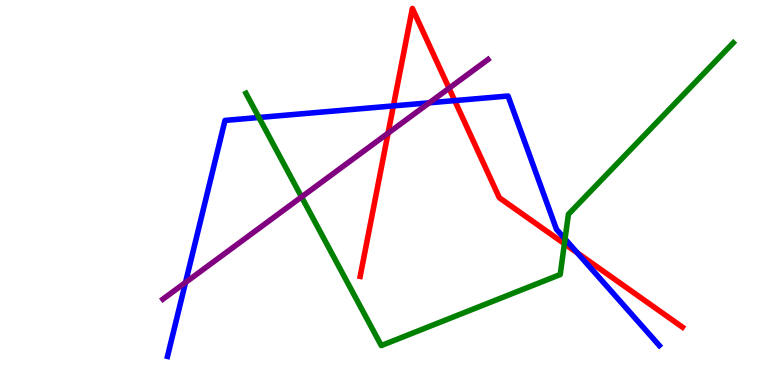[{'lines': ['blue', 'red'], 'intersections': [{'x': 5.08, 'y': 7.25}, {'x': 5.87, 'y': 7.39}, {'x': 7.45, 'y': 3.43}]}, {'lines': ['green', 'red'], 'intersections': [{'x': 7.28, 'y': 3.67}]}, {'lines': ['purple', 'red'], 'intersections': [{'x': 5.01, 'y': 6.54}, {'x': 5.79, 'y': 7.71}]}, {'lines': ['blue', 'green'], 'intersections': [{'x': 3.34, 'y': 6.95}, {'x': 7.29, 'y': 3.79}]}, {'lines': ['blue', 'purple'], 'intersections': [{'x': 2.39, 'y': 2.66}, {'x': 5.54, 'y': 7.33}]}, {'lines': ['green', 'purple'], 'intersections': [{'x': 3.89, 'y': 4.88}]}]